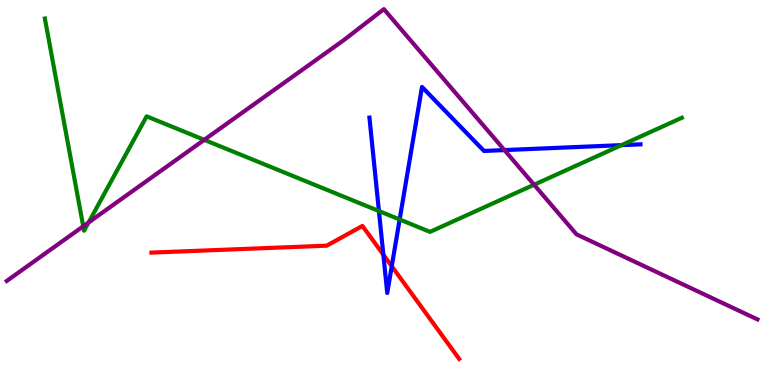[{'lines': ['blue', 'red'], 'intersections': [{'x': 4.95, 'y': 3.38}, {'x': 5.05, 'y': 3.08}]}, {'lines': ['green', 'red'], 'intersections': []}, {'lines': ['purple', 'red'], 'intersections': []}, {'lines': ['blue', 'green'], 'intersections': [{'x': 4.89, 'y': 4.52}, {'x': 5.16, 'y': 4.3}, {'x': 8.02, 'y': 6.23}]}, {'lines': ['blue', 'purple'], 'intersections': [{'x': 6.51, 'y': 6.1}]}, {'lines': ['green', 'purple'], 'intersections': [{'x': 1.07, 'y': 4.12}, {'x': 1.14, 'y': 4.22}, {'x': 2.64, 'y': 6.37}, {'x': 6.89, 'y': 5.2}]}]